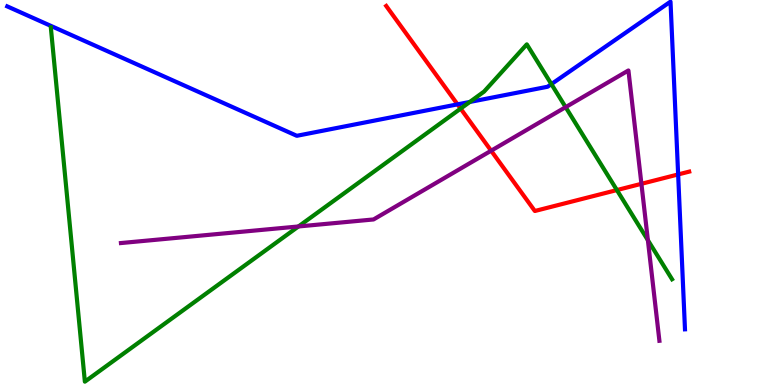[{'lines': ['blue', 'red'], 'intersections': [{'x': 5.9, 'y': 7.29}, {'x': 8.75, 'y': 5.47}]}, {'lines': ['green', 'red'], 'intersections': [{'x': 5.94, 'y': 7.18}, {'x': 7.96, 'y': 5.06}]}, {'lines': ['purple', 'red'], 'intersections': [{'x': 6.34, 'y': 6.09}, {'x': 8.28, 'y': 5.23}]}, {'lines': ['blue', 'green'], 'intersections': [{'x': 6.06, 'y': 7.35}, {'x': 7.11, 'y': 7.82}]}, {'lines': ['blue', 'purple'], 'intersections': []}, {'lines': ['green', 'purple'], 'intersections': [{'x': 3.85, 'y': 4.12}, {'x': 7.3, 'y': 7.22}, {'x': 8.36, 'y': 3.76}]}]